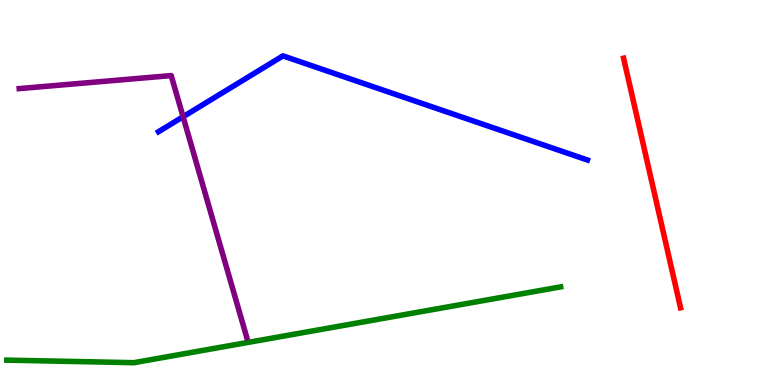[{'lines': ['blue', 'red'], 'intersections': []}, {'lines': ['green', 'red'], 'intersections': []}, {'lines': ['purple', 'red'], 'intersections': []}, {'lines': ['blue', 'green'], 'intersections': []}, {'lines': ['blue', 'purple'], 'intersections': [{'x': 2.36, 'y': 6.97}]}, {'lines': ['green', 'purple'], 'intersections': []}]